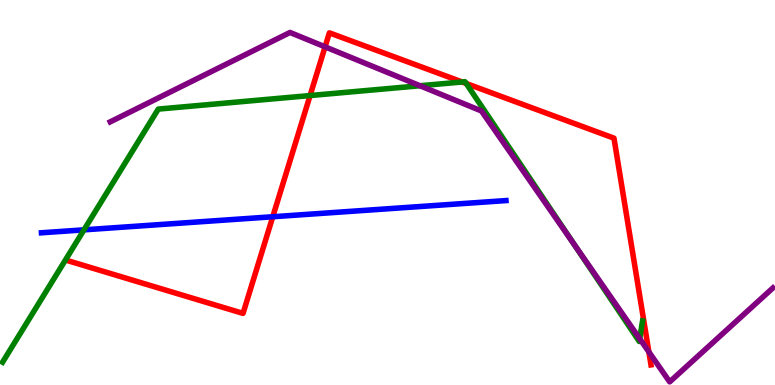[{'lines': ['blue', 'red'], 'intersections': [{'x': 3.52, 'y': 4.37}]}, {'lines': ['green', 'red'], 'intersections': [{'x': 4.0, 'y': 7.52}, {'x': 5.96, 'y': 7.87}, {'x': 6.02, 'y': 7.83}]}, {'lines': ['purple', 'red'], 'intersections': [{'x': 4.19, 'y': 8.78}, {'x': 8.37, 'y': 0.859}]}, {'lines': ['blue', 'green'], 'intersections': [{'x': 1.08, 'y': 4.03}]}, {'lines': ['blue', 'purple'], 'intersections': []}, {'lines': ['green', 'purple'], 'intersections': [{'x': 5.42, 'y': 7.77}, {'x': 7.41, 'y': 3.65}, {'x': 8.25, 'y': 1.2}]}]